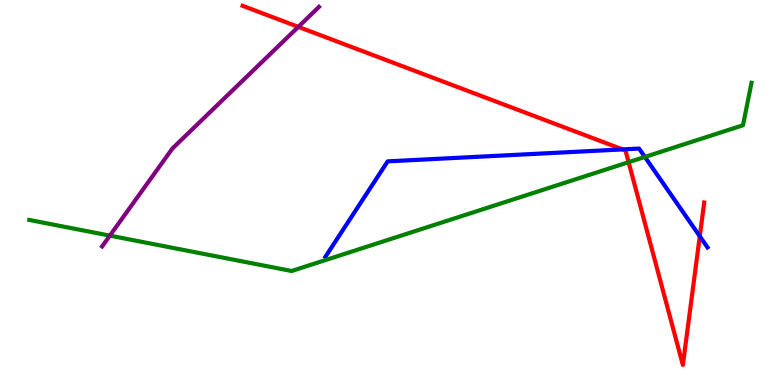[{'lines': ['blue', 'red'], 'intersections': [{'x': 8.03, 'y': 6.12}, {'x': 9.03, 'y': 3.86}]}, {'lines': ['green', 'red'], 'intersections': [{'x': 8.11, 'y': 5.79}]}, {'lines': ['purple', 'red'], 'intersections': [{'x': 3.85, 'y': 9.3}]}, {'lines': ['blue', 'green'], 'intersections': [{'x': 8.32, 'y': 5.92}]}, {'lines': ['blue', 'purple'], 'intersections': []}, {'lines': ['green', 'purple'], 'intersections': [{'x': 1.42, 'y': 3.88}]}]